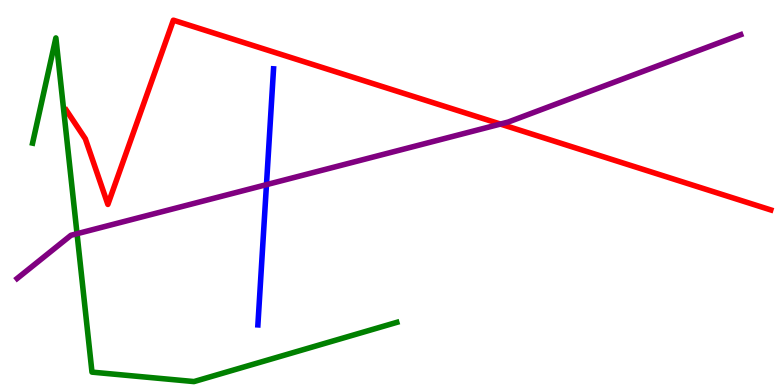[{'lines': ['blue', 'red'], 'intersections': []}, {'lines': ['green', 'red'], 'intersections': []}, {'lines': ['purple', 'red'], 'intersections': [{'x': 6.46, 'y': 6.78}]}, {'lines': ['blue', 'green'], 'intersections': []}, {'lines': ['blue', 'purple'], 'intersections': [{'x': 3.44, 'y': 5.2}]}, {'lines': ['green', 'purple'], 'intersections': [{'x': 0.994, 'y': 3.93}]}]